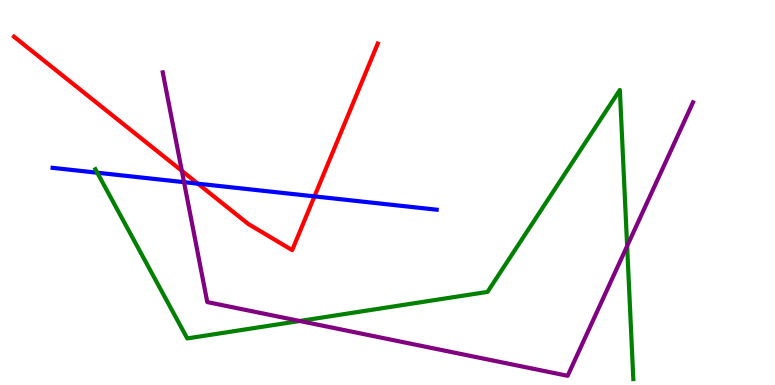[{'lines': ['blue', 'red'], 'intersections': [{'x': 2.55, 'y': 5.23}, {'x': 4.06, 'y': 4.9}]}, {'lines': ['green', 'red'], 'intersections': []}, {'lines': ['purple', 'red'], 'intersections': [{'x': 2.35, 'y': 5.56}]}, {'lines': ['blue', 'green'], 'intersections': [{'x': 1.26, 'y': 5.51}]}, {'lines': ['blue', 'purple'], 'intersections': [{'x': 2.37, 'y': 5.27}]}, {'lines': ['green', 'purple'], 'intersections': [{'x': 3.87, 'y': 1.66}, {'x': 8.09, 'y': 3.61}]}]